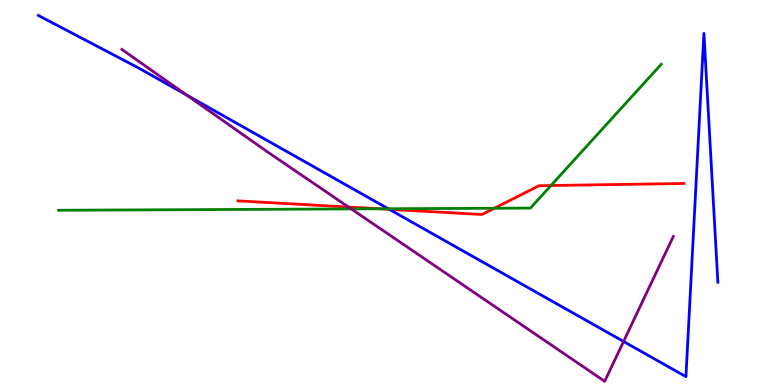[{'lines': ['blue', 'red'], 'intersections': [{'x': 5.02, 'y': 4.56}]}, {'lines': ['green', 'red'], 'intersections': [{'x': 4.9, 'y': 4.58}, {'x': 6.38, 'y': 4.59}, {'x': 7.11, 'y': 5.18}]}, {'lines': ['purple', 'red'], 'intersections': [{'x': 4.5, 'y': 4.62}]}, {'lines': ['blue', 'green'], 'intersections': [{'x': 5.01, 'y': 4.58}]}, {'lines': ['blue', 'purple'], 'intersections': [{'x': 2.41, 'y': 7.53}, {'x': 8.05, 'y': 1.13}]}, {'lines': ['green', 'purple'], 'intersections': [{'x': 4.53, 'y': 4.57}]}]